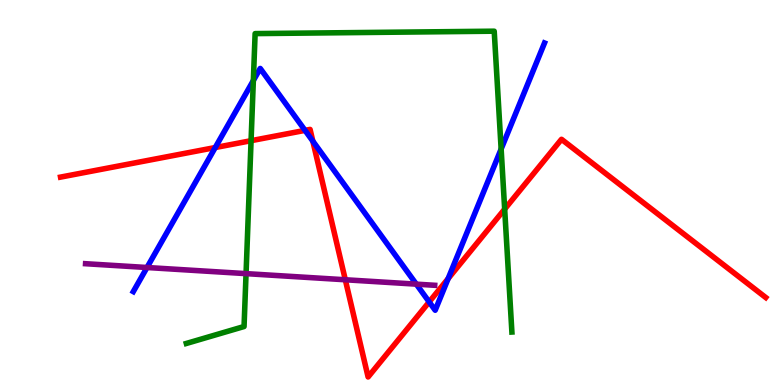[{'lines': ['blue', 'red'], 'intersections': [{'x': 2.78, 'y': 6.17}, {'x': 3.94, 'y': 6.61}, {'x': 4.04, 'y': 6.33}, {'x': 5.54, 'y': 2.16}, {'x': 5.78, 'y': 2.76}]}, {'lines': ['green', 'red'], 'intersections': [{'x': 3.24, 'y': 6.35}, {'x': 6.51, 'y': 4.57}]}, {'lines': ['purple', 'red'], 'intersections': [{'x': 4.46, 'y': 2.73}]}, {'lines': ['blue', 'green'], 'intersections': [{'x': 3.27, 'y': 7.91}, {'x': 6.47, 'y': 6.13}]}, {'lines': ['blue', 'purple'], 'intersections': [{'x': 1.9, 'y': 3.05}, {'x': 5.37, 'y': 2.62}]}, {'lines': ['green', 'purple'], 'intersections': [{'x': 3.17, 'y': 2.89}]}]